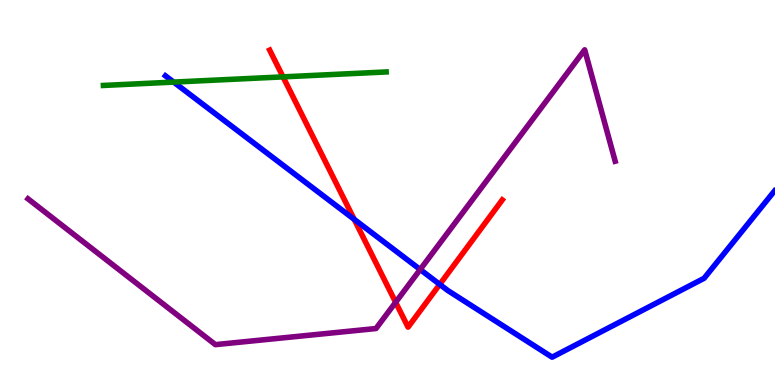[{'lines': ['blue', 'red'], 'intersections': [{'x': 4.57, 'y': 4.3}, {'x': 5.67, 'y': 2.61}]}, {'lines': ['green', 'red'], 'intersections': [{'x': 3.65, 'y': 8.0}]}, {'lines': ['purple', 'red'], 'intersections': [{'x': 5.11, 'y': 2.15}]}, {'lines': ['blue', 'green'], 'intersections': [{'x': 2.24, 'y': 7.87}]}, {'lines': ['blue', 'purple'], 'intersections': [{'x': 5.42, 'y': 3.0}]}, {'lines': ['green', 'purple'], 'intersections': []}]